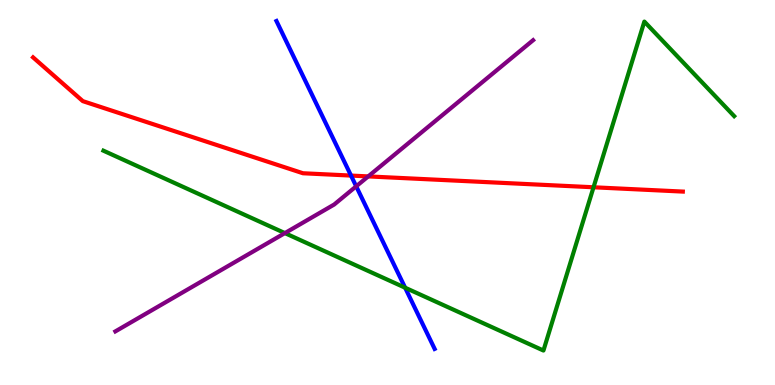[{'lines': ['blue', 'red'], 'intersections': [{'x': 4.53, 'y': 5.44}]}, {'lines': ['green', 'red'], 'intersections': [{'x': 7.66, 'y': 5.14}]}, {'lines': ['purple', 'red'], 'intersections': [{'x': 4.75, 'y': 5.42}]}, {'lines': ['blue', 'green'], 'intersections': [{'x': 5.23, 'y': 2.53}]}, {'lines': ['blue', 'purple'], 'intersections': [{'x': 4.6, 'y': 5.16}]}, {'lines': ['green', 'purple'], 'intersections': [{'x': 3.68, 'y': 3.95}]}]